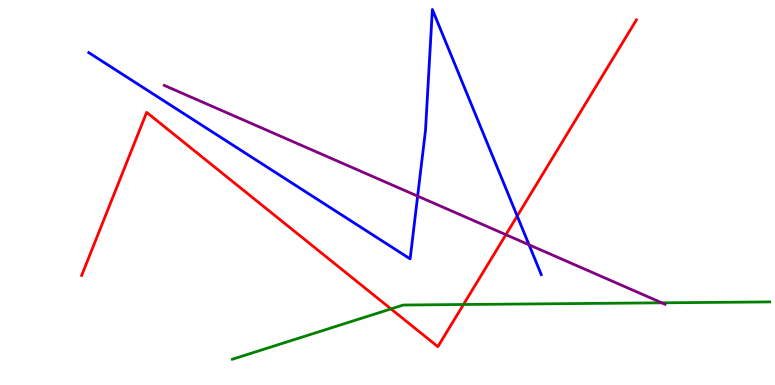[{'lines': ['blue', 'red'], 'intersections': [{'x': 6.67, 'y': 4.39}]}, {'lines': ['green', 'red'], 'intersections': [{'x': 5.04, 'y': 1.98}, {'x': 5.98, 'y': 2.09}]}, {'lines': ['purple', 'red'], 'intersections': [{'x': 6.53, 'y': 3.9}]}, {'lines': ['blue', 'green'], 'intersections': []}, {'lines': ['blue', 'purple'], 'intersections': [{'x': 5.39, 'y': 4.91}, {'x': 6.83, 'y': 3.64}]}, {'lines': ['green', 'purple'], 'intersections': [{'x': 8.54, 'y': 2.13}]}]